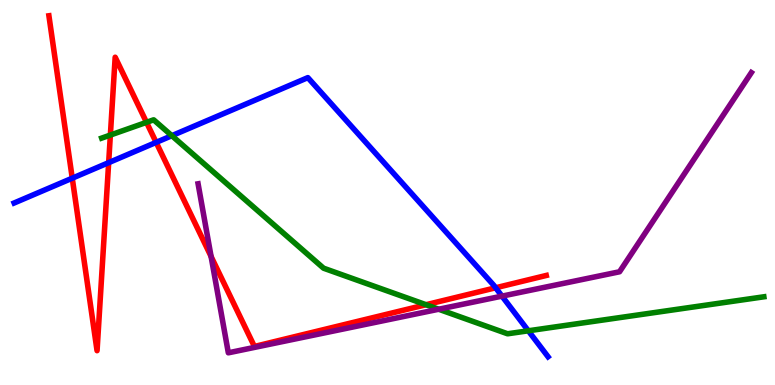[{'lines': ['blue', 'red'], 'intersections': [{'x': 0.932, 'y': 5.37}, {'x': 1.4, 'y': 5.78}, {'x': 2.02, 'y': 6.3}, {'x': 6.4, 'y': 2.53}]}, {'lines': ['green', 'red'], 'intersections': [{'x': 1.42, 'y': 6.49}, {'x': 1.89, 'y': 6.82}, {'x': 5.5, 'y': 2.09}]}, {'lines': ['purple', 'red'], 'intersections': [{'x': 2.72, 'y': 3.34}]}, {'lines': ['blue', 'green'], 'intersections': [{'x': 2.22, 'y': 6.48}, {'x': 6.82, 'y': 1.41}]}, {'lines': ['blue', 'purple'], 'intersections': [{'x': 6.48, 'y': 2.31}]}, {'lines': ['green', 'purple'], 'intersections': [{'x': 5.66, 'y': 1.97}]}]